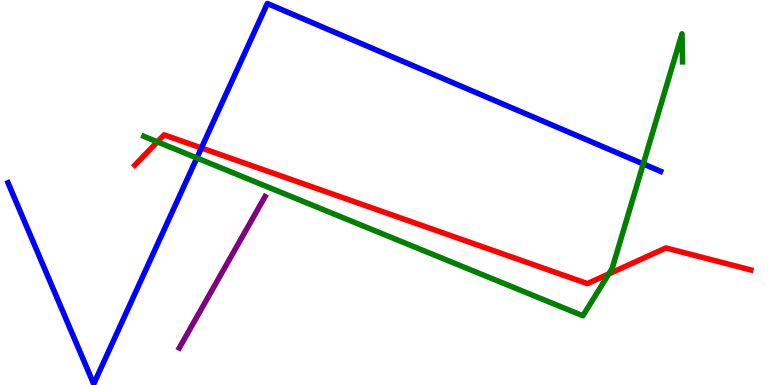[{'lines': ['blue', 'red'], 'intersections': [{'x': 2.6, 'y': 6.16}]}, {'lines': ['green', 'red'], 'intersections': [{'x': 2.03, 'y': 6.32}, {'x': 7.86, 'y': 2.89}]}, {'lines': ['purple', 'red'], 'intersections': []}, {'lines': ['blue', 'green'], 'intersections': [{'x': 2.54, 'y': 5.9}, {'x': 8.3, 'y': 5.74}]}, {'lines': ['blue', 'purple'], 'intersections': []}, {'lines': ['green', 'purple'], 'intersections': []}]